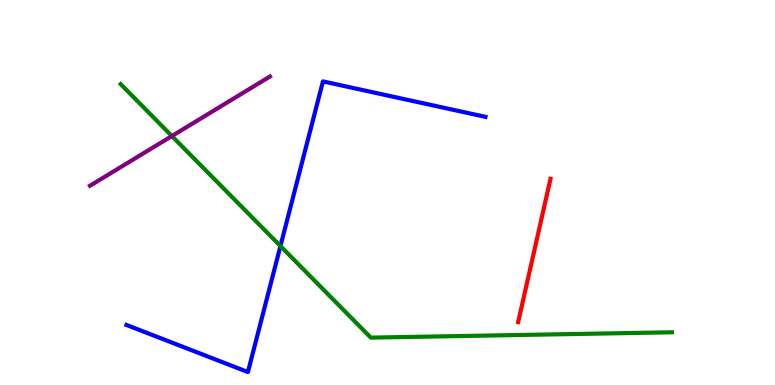[{'lines': ['blue', 'red'], 'intersections': []}, {'lines': ['green', 'red'], 'intersections': []}, {'lines': ['purple', 'red'], 'intersections': []}, {'lines': ['blue', 'green'], 'intersections': [{'x': 3.62, 'y': 3.61}]}, {'lines': ['blue', 'purple'], 'intersections': []}, {'lines': ['green', 'purple'], 'intersections': [{'x': 2.22, 'y': 6.47}]}]